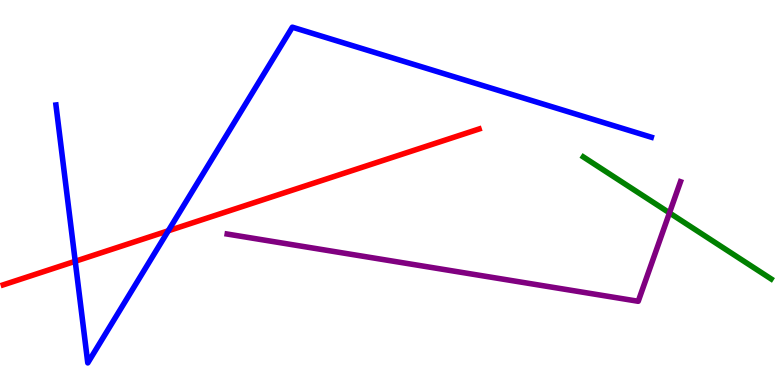[{'lines': ['blue', 'red'], 'intersections': [{'x': 0.971, 'y': 3.21}, {'x': 2.17, 'y': 4.01}]}, {'lines': ['green', 'red'], 'intersections': []}, {'lines': ['purple', 'red'], 'intersections': []}, {'lines': ['blue', 'green'], 'intersections': []}, {'lines': ['blue', 'purple'], 'intersections': []}, {'lines': ['green', 'purple'], 'intersections': [{'x': 8.64, 'y': 4.47}]}]